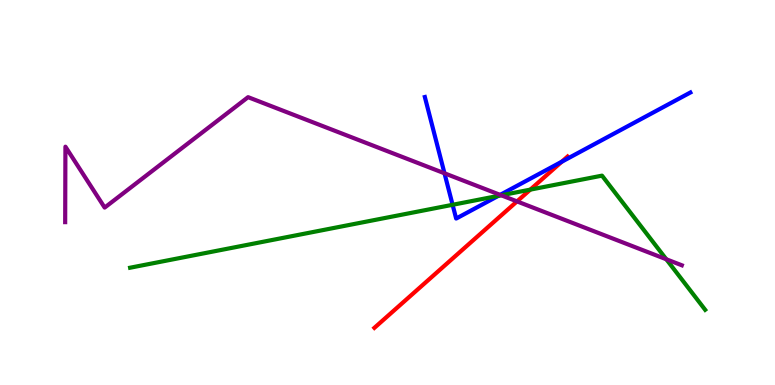[{'lines': ['blue', 'red'], 'intersections': [{'x': 7.25, 'y': 5.8}]}, {'lines': ['green', 'red'], 'intersections': [{'x': 6.84, 'y': 5.07}]}, {'lines': ['purple', 'red'], 'intersections': [{'x': 6.67, 'y': 4.77}]}, {'lines': ['blue', 'green'], 'intersections': [{'x': 5.84, 'y': 4.68}, {'x': 6.43, 'y': 4.91}]}, {'lines': ['blue', 'purple'], 'intersections': [{'x': 5.74, 'y': 5.5}, {'x': 6.45, 'y': 4.94}]}, {'lines': ['green', 'purple'], 'intersections': [{'x': 6.47, 'y': 4.93}, {'x': 8.6, 'y': 3.27}]}]